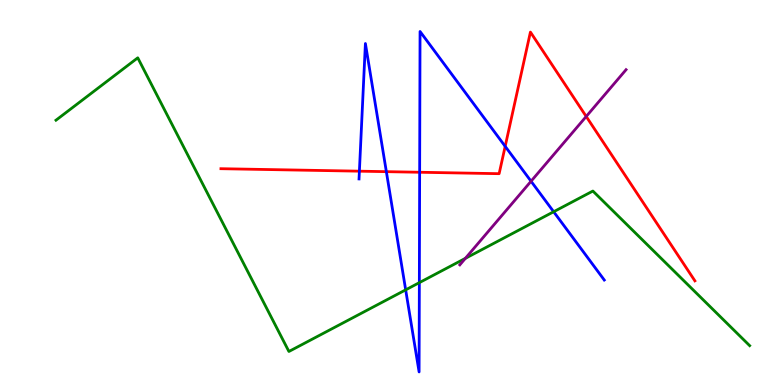[{'lines': ['blue', 'red'], 'intersections': [{'x': 4.64, 'y': 5.55}, {'x': 4.99, 'y': 5.54}, {'x': 5.41, 'y': 5.53}, {'x': 6.52, 'y': 6.2}]}, {'lines': ['green', 'red'], 'intersections': []}, {'lines': ['purple', 'red'], 'intersections': [{'x': 7.56, 'y': 6.97}]}, {'lines': ['blue', 'green'], 'intersections': [{'x': 5.23, 'y': 2.47}, {'x': 5.41, 'y': 2.66}, {'x': 7.14, 'y': 4.5}]}, {'lines': ['blue', 'purple'], 'intersections': [{'x': 6.85, 'y': 5.29}]}, {'lines': ['green', 'purple'], 'intersections': [{'x': 6.0, 'y': 3.29}]}]